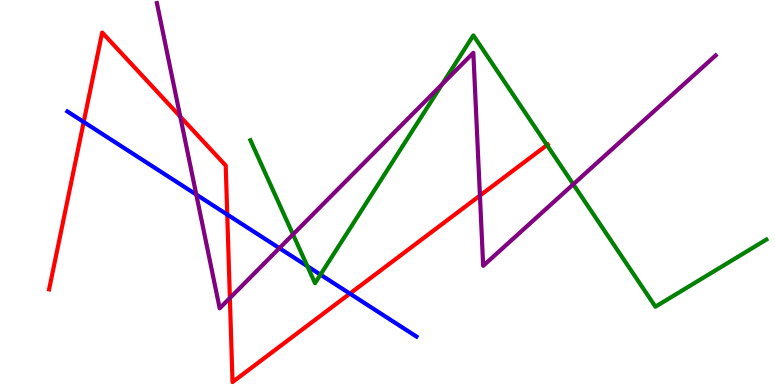[{'lines': ['blue', 'red'], 'intersections': [{'x': 1.08, 'y': 6.83}, {'x': 2.93, 'y': 4.43}, {'x': 4.51, 'y': 2.37}]}, {'lines': ['green', 'red'], 'intersections': [{'x': 7.06, 'y': 6.23}]}, {'lines': ['purple', 'red'], 'intersections': [{'x': 2.33, 'y': 6.97}, {'x': 2.97, 'y': 2.26}, {'x': 6.19, 'y': 4.92}]}, {'lines': ['blue', 'green'], 'intersections': [{'x': 3.97, 'y': 3.09}, {'x': 4.14, 'y': 2.87}]}, {'lines': ['blue', 'purple'], 'intersections': [{'x': 2.53, 'y': 4.95}, {'x': 3.61, 'y': 3.55}]}, {'lines': ['green', 'purple'], 'intersections': [{'x': 3.78, 'y': 3.91}, {'x': 5.7, 'y': 7.81}, {'x': 7.4, 'y': 5.21}]}]